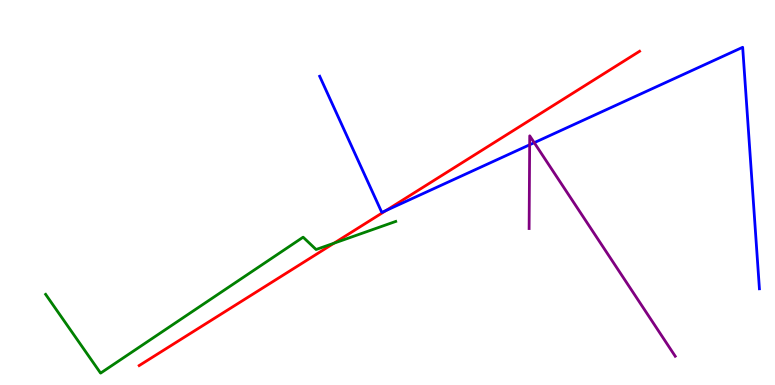[{'lines': ['blue', 'red'], 'intersections': [{'x': 4.98, 'y': 4.53}]}, {'lines': ['green', 'red'], 'intersections': [{'x': 4.31, 'y': 3.68}]}, {'lines': ['purple', 'red'], 'intersections': []}, {'lines': ['blue', 'green'], 'intersections': []}, {'lines': ['blue', 'purple'], 'intersections': [{'x': 6.83, 'y': 6.24}, {'x': 6.89, 'y': 6.29}]}, {'lines': ['green', 'purple'], 'intersections': []}]